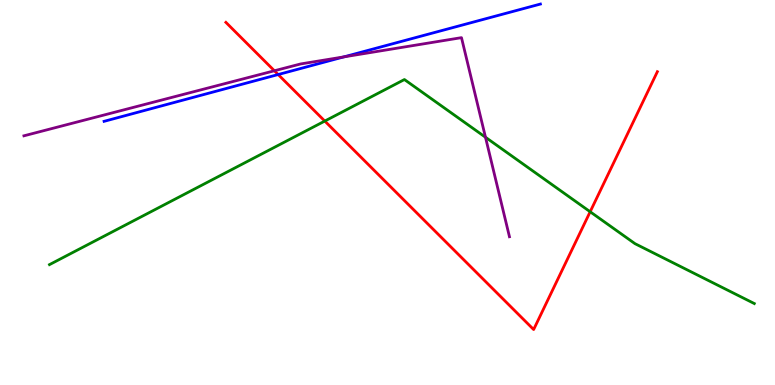[{'lines': ['blue', 'red'], 'intersections': [{'x': 3.59, 'y': 8.06}]}, {'lines': ['green', 'red'], 'intersections': [{'x': 4.19, 'y': 6.86}, {'x': 7.61, 'y': 4.5}]}, {'lines': ['purple', 'red'], 'intersections': [{'x': 3.54, 'y': 8.16}]}, {'lines': ['blue', 'green'], 'intersections': []}, {'lines': ['blue', 'purple'], 'intersections': [{'x': 4.44, 'y': 8.52}]}, {'lines': ['green', 'purple'], 'intersections': [{'x': 6.26, 'y': 6.44}]}]